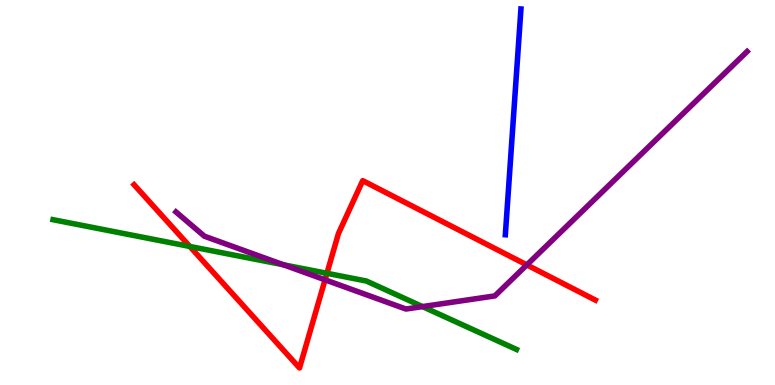[{'lines': ['blue', 'red'], 'intersections': []}, {'lines': ['green', 'red'], 'intersections': [{'x': 2.45, 'y': 3.6}, {'x': 4.22, 'y': 2.9}]}, {'lines': ['purple', 'red'], 'intersections': [{'x': 4.19, 'y': 2.73}, {'x': 6.8, 'y': 3.12}]}, {'lines': ['blue', 'green'], 'intersections': []}, {'lines': ['blue', 'purple'], 'intersections': []}, {'lines': ['green', 'purple'], 'intersections': [{'x': 3.66, 'y': 3.12}, {'x': 5.45, 'y': 2.04}]}]